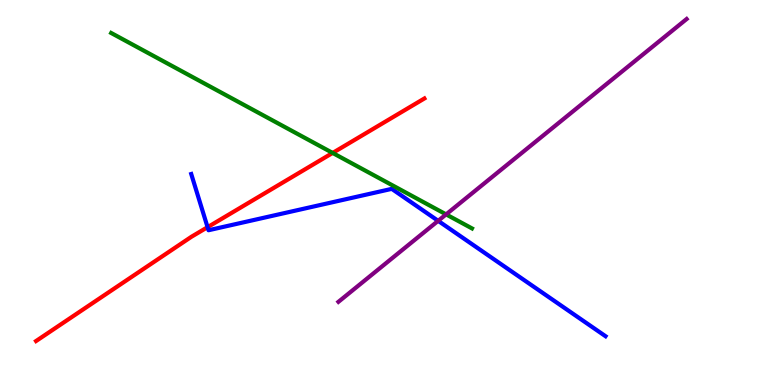[{'lines': ['blue', 'red'], 'intersections': [{'x': 2.68, 'y': 4.1}]}, {'lines': ['green', 'red'], 'intersections': [{'x': 4.29, 'y': 6.03}]}, {'lines': ['purple', 'red'], 'intersections': []}, {'lines': ['blue', 'green'], 'intersections': []}, {'lines': ['blue', 'purple'], 'intersections': [{'x': 5.65, 'y': 4.26}]}, {'lines': ['green', 'purple'], 'intersections': [{'x': 5.76, 'y': 4.43}]}]